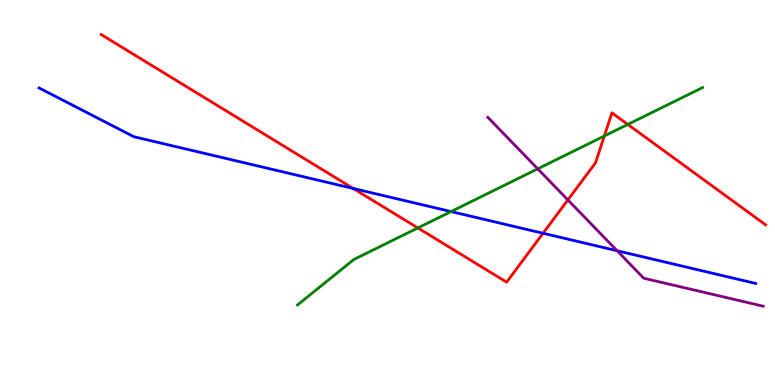[{'lines': ['blue', 'red'], 'intersections': [{'x': 4.56, 'y': 5.1}, {'x': 7.01, 'y': 3.94}]}, {'lines': ['green', 'red'], 'intersections': [{'x': 5.39, 'y': 4.08}, {'x': 7.8, 'y': 6.47}, {'x': 8.1, 'y': 6.77}]}, {'lines': ['purple', 'red'], 'intersections': [{'x': 7.33, 'y': 4.81}]}, {'lines': ['blue', 'green'], 'intersections': [{'x': 5.82, 'y': 4.5}]}, {'lines': ['blue', 'purple'], 'intersections': [{'x': 7.96, 'y': 3.49}]}, {'lines': ['green', 'purple'], 'intersections': [{'x': 6.94, 'y': 5.61}]}]